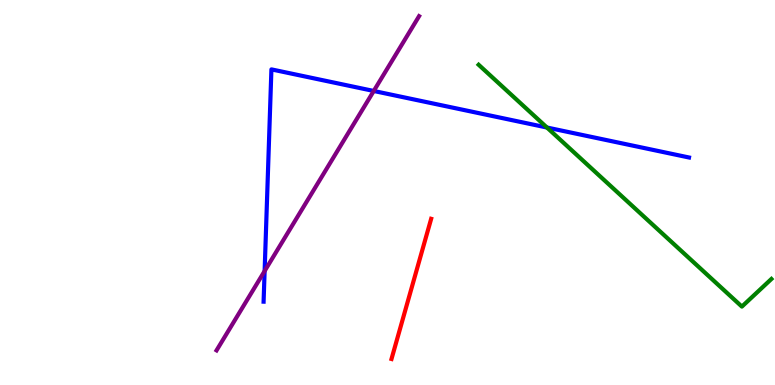[{'lines': ['blue', 'red'], 'intersections': []}, {'lines': ['green', 'red'], 'intersections': []}, {'lines': ['purple', 'red'], 'intersections': []}, {'lines': ['blue', 'green'], 'intersections': [{'x': 7.06, 'y': 6.69}]}, {'lines': ['blue', 'purple'], 'intersections': [{'x': 3.41, 'y': 2.96}, {'x': 4.82, 'y': 7.64}]}, {'lines': ['green', 'purple'], 'intersections': []}]